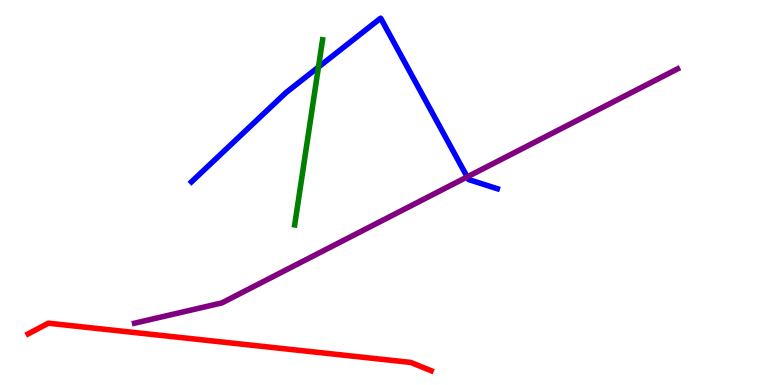[{'lines': ['blue', 'red'], 'intersections': []}, {'lines': ['green', 'red'], 'intersections': []}, {'lines': ['purple', 'red'], 'intersections': []}, {'lines': ['blue', 'green'], 'intersections': [{'x': 4.11, 'y': 8.26}]}, {'lines': ['blue', 'purple'], 'intersections': [{'x': 6.03, 'y': 5.4}]}, {'lines': ['green', 'purple'], 'intersections': []}]